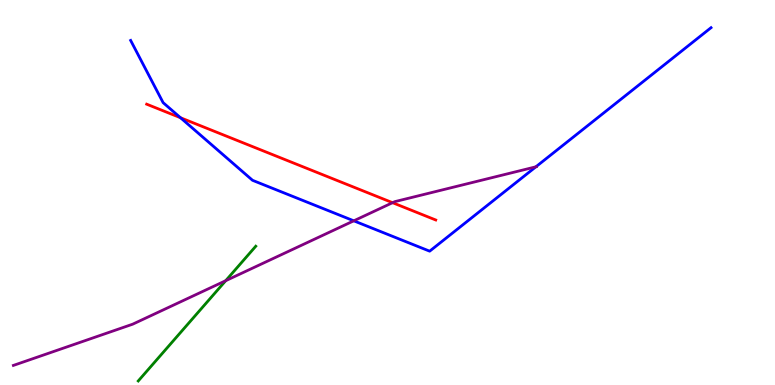[{'lines': ['blue', 'red'], 'intersections': [{'x': 2.33, 'y': 6.94}]}, {'lines': ['green', 'red'], 'intersections': []}, {'lines': ['purple', 'red'], 'intersections': [{'x': 5.07, 'y': 4.74}]}, {'lines': ['blue', 'green'], 'intersections': []}, {'lines': ['blue', 'purple'], 'intersections': [{'x': 4.57, 'y': 4.26}, {'x': 6.91, 'y': 5.67}]}, {'lines': ['green', 'purple'], 'intersections': [{'x': 2.91, 'y': 2.71}]}]